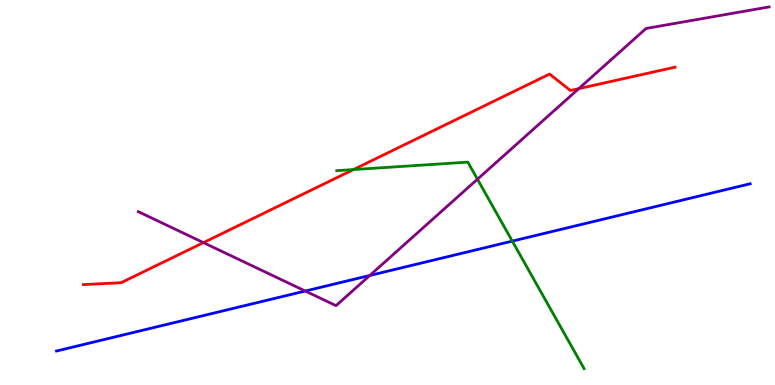[{'lines': ['blue', 'red'], 'intersections': []}, {'lines': ['green', 'red'], 'intersections': [{'x': 4.56, 'y': 5.6}]}, {'lines': ['purple', 'red'], 'intersections': [{'x': 2.62, 'y': 3.7}, {'x': 7.47, 'y': 7.7}]}, {'lines': ['blue', 'green'], 'intersections': [{'x': 6.61, 'y': 3.74}]}, {'lines': ['blue', 'purple'], 'intersections': [{'x': 3.94, 'y': 2.44}, {'x': 4.77, 'y': 2.84}]}, {'lines': ['green', 'purple'], 'intersections': [{'x': 6.16, 'y': 5.34}]}]